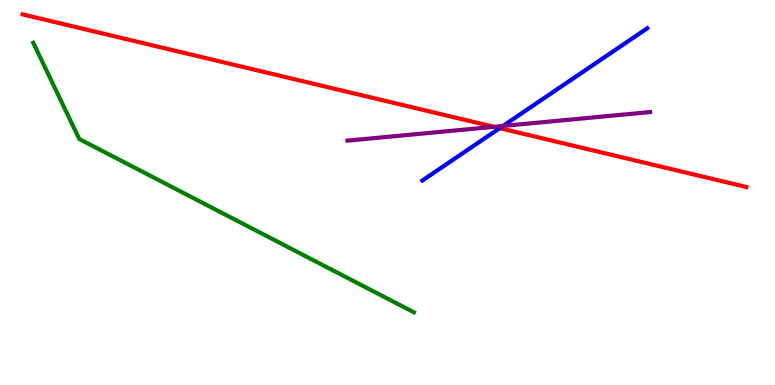[{'lines': ['blue', 'red'], 'intersections': [{'x': 6.45, 'y': 6.67}]}, {'lines': ['green', 'red'], 'intersections': []}, {'lines': ['purple', 'red'], 'intersections': [{'x': 6.37, 'y': 6.71}]}, {'lines': ['blue', 'green'], 'intersections': []}, {'lines': ['blue', 'purple'], 'intersections': [{'x': 6.49, 'y': 6.73}]}, {'lines': ['green', 'purple'], 'intersections': []}]